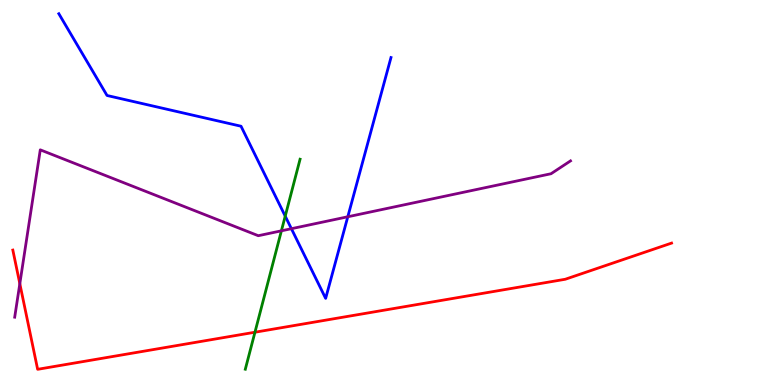[{'lines': ['blue', 'red'], 'intersections': []}, {'lines': ['green', 'red'], 'intersections': [{'x': 3.29, 'y': 1.37}]}, {'lines': ['purple', 'red'], 'intersections': [{'x': 0.256, 'y': 2.63}]}, {'lines': ['blue', 'green'], 'intersections': [{'x': 3.68, 'y': 4.39}]}, {'lines': ['blue', 'purple'], 'intersections': [{'x': 3.76, 'y': 4.06}, {'x': 4.49, 'y': 4.37}]}, {'lines': ['green', 'purple'], 'intersections': [{'x': 3.63, 'y': 4.0}]}]